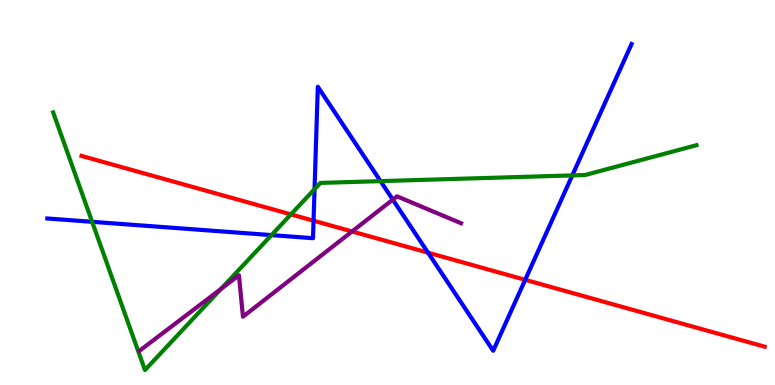[{'lines': ['blue', 'red'], 'intersections': [{'x': 4.05, 'y': 4.27}, {'x': 5.52, 'y': 3.44}, {'x': 6.78, 'y': 2.73}]}, {'lines': ['green', 'red'], 'intersections': [{'x': 3.75, 'y': 4.43}]}, {'lines': ['purple', 'red'], 'intersections': [{'x': 4.54, 'y': 3.99}]}, {'lines': ['blue', 'green'], 'intersections': [{'x': 1.19, 'y': 4.24}, {'x': 3.5, 'y': 3.89}, {'x': 4.06, 'y': 5.09}, {'x': 4.91, 'y': 5.3}, {'x': 7.38, 'y': 5.44}]}, {'lines': ['blue', 'purple'], 'intersections': [{'x': 5.07, 'y': 4.81}]}, {'lines': ['green', 'purple'], 'intersections': [{'x': 2.85, 'y': 2.5}]}]